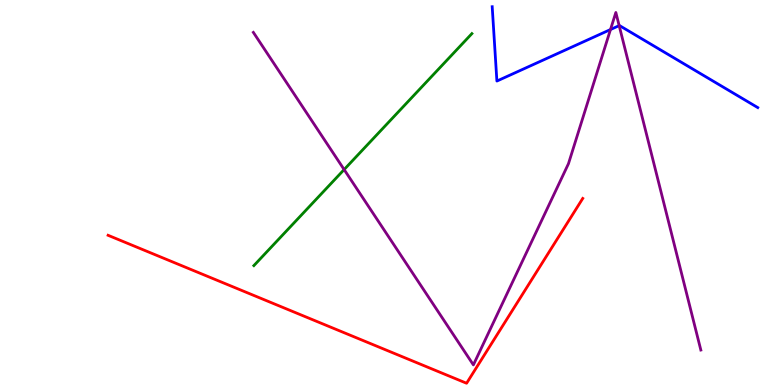[{'lines': ['blue', 'red'], 'intersections': []}, {'lines': ['green', 'red'], 'intersections': []}, {'lines': ['purple', 'red'], 'intersections': []}, {'lines': ['blue', 'green'], 'intersections': []}, {'lines': ['blue', 'purple'], 'intersections': [{'x': 7.88, 'y': 9.23}, {'x': 7.99, 'y': 9.33}]}, {'lines': ['green', 'purple'], 'intersections': [{'x': 4.44, 'y': 5.6}]}]